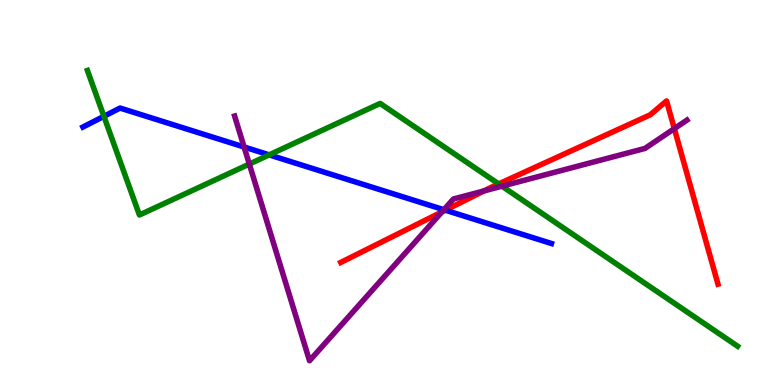[{'lines': ['blue', 'red'], 'intersections': [{'x': 5.75, 'y': 4.54}]}, {'lines': ['green', 'red'], 'intersections': [{'x': 6.43, 'y': 5.22}]}, {'lines': ['purple', 'red'], 'intersections': [{'x': 5.7, 'y': 4.5}, {'x': 6.24, 'y': 5.04}, {'x': 8.7, 'y': 6.66}]}, {'lines': ['blue', 'green'], 'intersections': [{'x': 1.34, 'y': 6.98}, {'x': 3.47, 'y': 5.98}]}, {'lines': ['blue', 'purple'], 'intersections': [{'x': 3.15, 'y': 6.18}, {'x': 5.73, 'y': 4.55}]}, {'lines': ['green', 'purple'], 'intersections': [{'x': 3.22, 'y': 5.74}, {'x': 6.48, 'y': 5.16}]}]